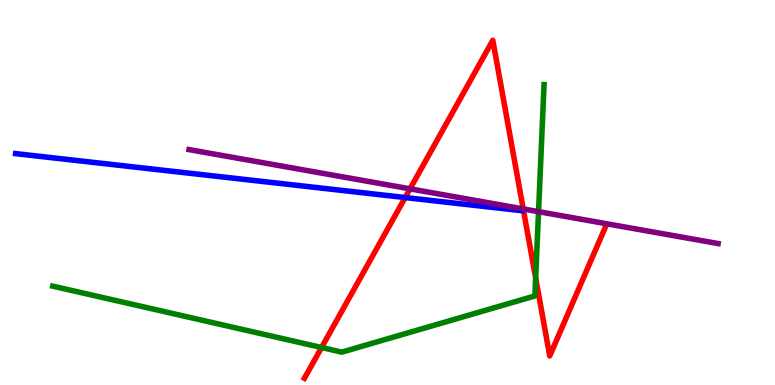[{'lines': ['blue', 'red'], 'intersections': [{'x': 5.23, 'y': 4.87}]}, {'lines': ['green', 'red'], 'intersections': [{'x': 4.15, 'y': 0.974}, {'x': 6.91, 'y': 2.78}]}, {'lines': ['purple', 'red'], 'intersections': [{'x': 5.29, 'y': 5.1}, {'x': 6.75, 'y': 4.57}]}, {'lines': ['blue', 'green'], 'intersections': []}, {'lines': ['blue', 'purple'], 'intersections': []}, {'lines': ['green', 'purple'], 'intersections': [{'x': 6.95, 'y': 4.5}]}]